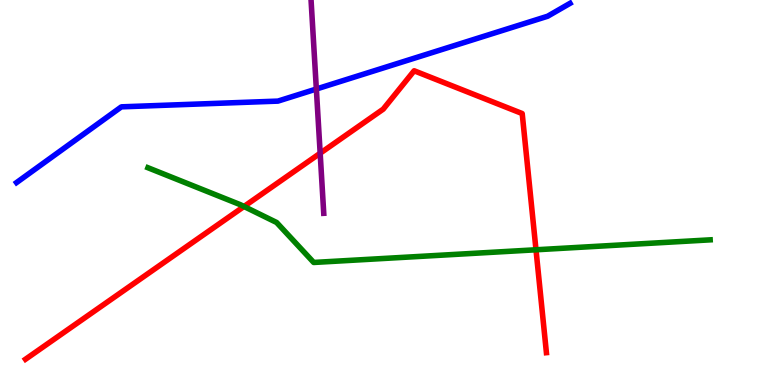[{'lines': ['blue', 'red'], 'intersections': []}, {'lines': ['green', 'red'], 'intersections': [{'x': 3.15, 'y': 4.64}, {'x': 6.92, 'y': 3.51}]}, {'lines': ['purple', 'red'], 'intersections': [{'x': 4.13, 'y': 6.02}]}, {'lines': ['blue', 'green'], 'intersections': []}, {'lines': ['blue', 'purple'], 'intersections': [{'x': 4.08, 'y': 7.69}]}, {'lines': ['green', 'purple'], 'intersections': []}]